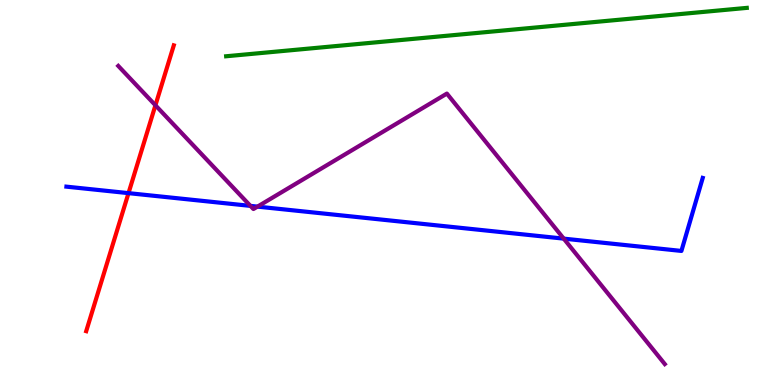[{'lines': ['blue', 'red'], 'intersections': [{'x': 1.66, 'y': 4.98}]}, {'lines': ['green', 'red'], 'intersections': []}, {'lines': ['purple', 'red'], 'intersections': [{'x': 2.01, 'y': 7.27}]}, {'lines': ['blue', 'green'], 'intersections': []}, {'lines': ['blue', 'purple'], 'intersections': [{'x': 3.23, 'y': 4.65}, {'x': 3.32, 'y': 4.63}, {'x': 7.27, 'y': 3.8}]}, {'lines': ['green', 'purple'], 'intersections': []}]